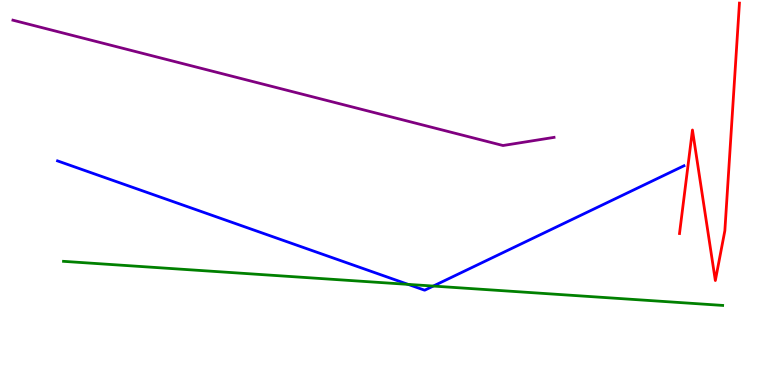[{'lines': ['blue', 'red'], 'intersections': []}, {'lines': ['green', 'red'], 'intersections': []}, {'lines': ['purple', 'red'], 'intersections': []}, {'lines': ['blue', 'green'], 'intersections': [{'x': 5.27, 'y': 2.61}, {'x': 5.59, 'y': 2.57}]}, {'lines': ['blue', 'purple'], 'intersections': []}, {'lines': ['green', 'purple'], 'intersections': []}]